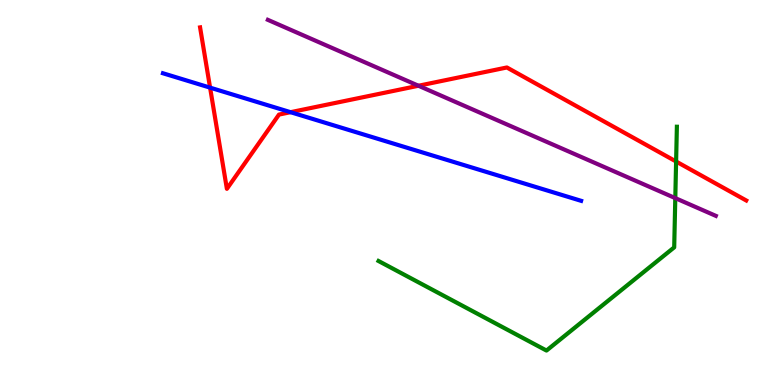[{'lines': ['blue', 'red'], 'intersections': [{'x': 2.71, 'y': 7.72}, {'x': 3.75, 'y': 7.09}]}, {'lines': ['green', 'red'], 'intersections': [{'x': 8.72, 'y': 5.81}]}, {'lines': ['purple', 'red'], 'intersections': [{'x': 5.4, 'y': 7.77}]}, {'lines': ['blue', 'green'], 'intersections': []}, {'lines': ['blue', 'purple'], 'intersections': []}, {'lines': ['green', 'purple'], 'intersections': [{'x': 8.71, 'y': 4.85}]}]